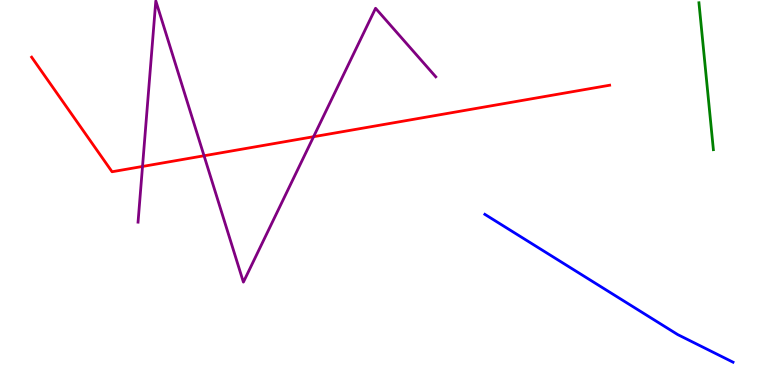[{'lines': ['blue', 'red'], 'intersections': []}, {'lines': ['green', 'red'], 'intersections': []}, {'lines': ['purple', 'red'], 'intersections': [{'x': 1.84, 'y': 5.68}, {'x': 2.63, 'y': 5.95}, {'x': 4.05, 'y': 6.45}]}, {'lines': ['blue', 'green'], 'intersections': []}, {'lines': ['blue', 'purple'], 'intersections': []}, {'lines': ['green', 'purple'], 'intersections': []}]